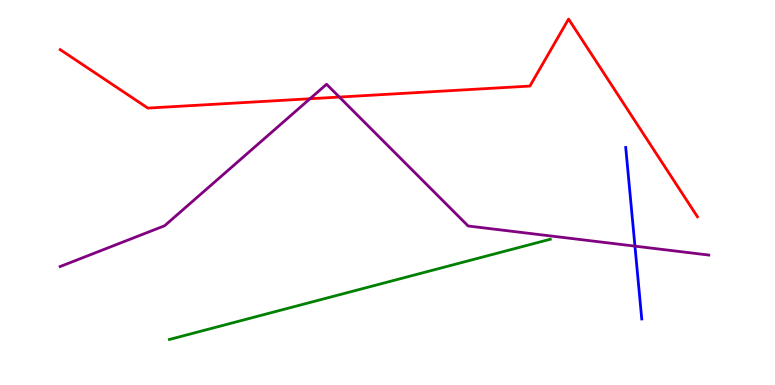[{'lines': ['blue', 'red'], 'intersections': []}, {'lines': ['green', 'red'], 'intersections': []}, {'lines': ['purple', 'red'], 'intersections': [{'x': 4.0, 'y': 7.44}, {'x': 4.38, 'y': 7.48}]}, {'lines': ['blue', 'green'], 'intersections': []}, {'lines': ['blue', 'purple'], 'intersections': [{'x': 8.19, 'y': 3.61}]}, {'lines': ['green', 'purple'], 'intersections': []}]